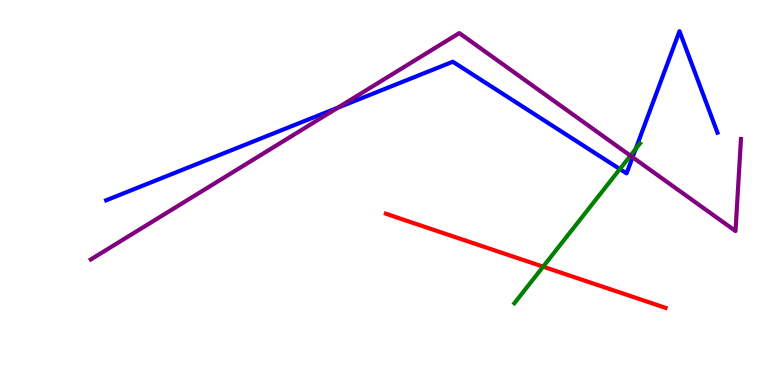[{'lines': ['blue', 'red'], 'intersections': []}, {'lines': ['green', 'red'], 'intersections': [{'x': 7.01, 'y': 3.07}]}, {'lines': ['purple', 'red'], 'intersections': []}, {'lines': ['blue', 'green'], 'intersections': [{'x': 8.0, 'y': 5.61}, {'x': 8.2, 'y': 6.13}]}, {'lines': ['blue', 'purple'], 'intersections': [{'x': 4.36, 'y': 7.2}, {'x': 8.16, 'y': 5.92}]}, {'lines': ['green', 'purple'], 'intersections': [{'x': 8.13, 'y': 5.96}]}]